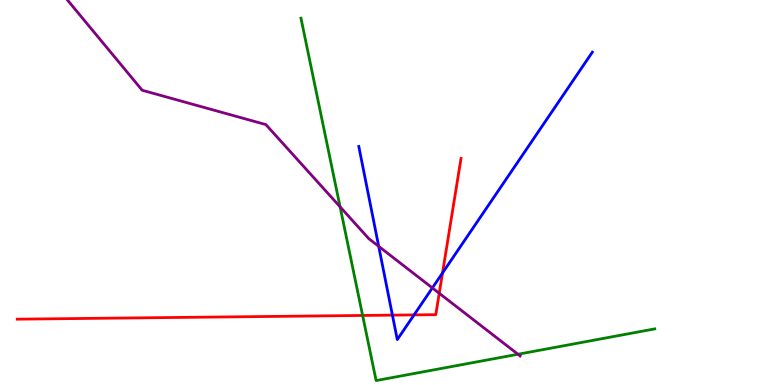[{'lines': ['blue', 'red'], 'intersections': [{'x': 5.06, 'y': 1.81}, {'x': 5.34, 'y': 1.82}, {'x': 5.71, 'y': 2.91}]}, {'lines': ['green', 'red'], 'intersections': [{'x': 4.68, 'y': 1.81}]}, {'lines': ['purple', 'red'], 'intersections': [{'x': 5.67, 'y': 2.38}]}, {'lines': ['blue', 'green'], 'intersections': []}, {'lines': ['blue', 'purple'], 'intersections': [{'x': 4.89, 'y': 3.6}, {'x': 5.58, 'y': 2.52}]}, {'lines': ['green', 'purple'], 'intersections': [{'x': 4.39, 'y': 4.63}, {'x': 6.68, 'y': 0.798}]}]